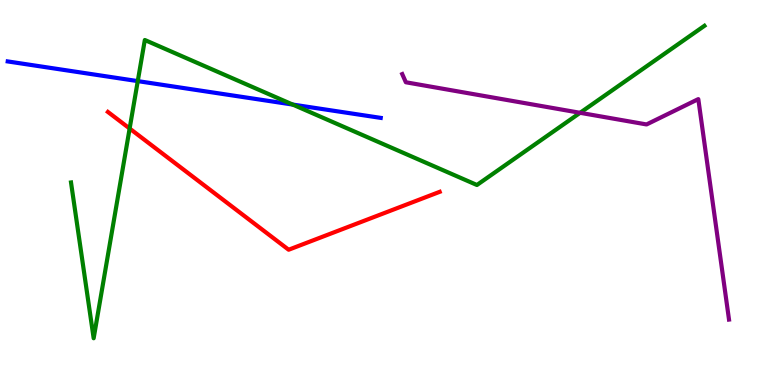[{'lines': ['blue', 'red'], 'intersections': []}, {'lines': ['green', 'red'], 'intersections': [{'x': 1.67, 'y': 6.66}]}, {'lines': ['purple', 'red'], 'intersections': []}, {'lines': ['blue', 'green'], 'intersections': [{'x': 1.78, 'y': 7.89}, {'x': 3.78, 'y': 7.28}]}, {'lines': ['blue', 'purple'], 'intersections': []}, {'lines': ['green', 'purple'], 'intersections': [{'x': 7.49, 'y': 7.07}]}]